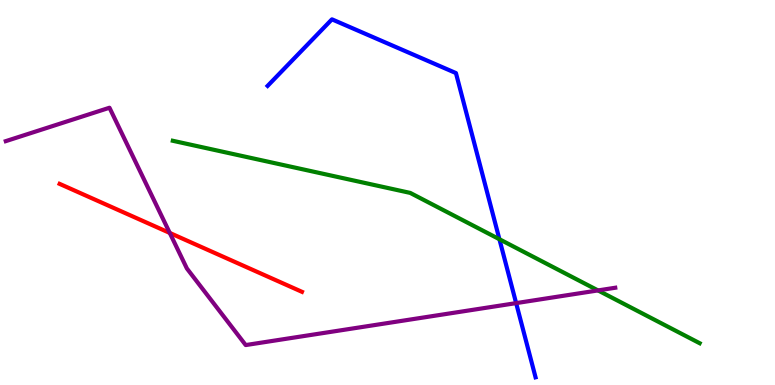[{'lines': ['blue', 'red'], 'intersections': []}, {'lines': ['green', 'red'], 'intersections': []}, {'lines': ['purple', 'red'], 'intersections': [{'x': 2.19, 'y': 3.95}]}, {'lines': ['blue', 'green'], 'intersections': [{'x': 6.44, 'y': 3.79}]}, {'lines': ['blue', 'purple'], 'intersections': [{'x': 6.66, 'y': 2.13}]}, {'lines': ['green', 'purple'], 'intersections': [{'x': 7.72, 'y': 2.46}]}]